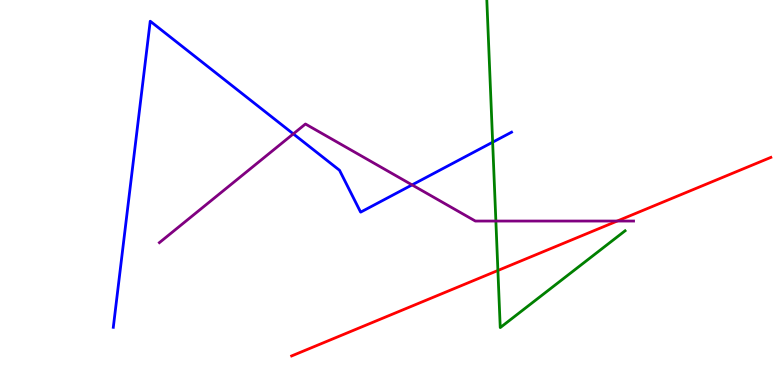[{'lines': ['blue', 'red'], 'intersections': []}, {'lines': ['green', 'red'], 'intersections': [{'x': 6.42, 'y': 2.97}]}, {'lines': ['purple', 'red'], 'intersections': [{'x': 7.96, 'y': 4.26}]}, {'lines': ['blue', 'green'], 'intersections': [{'x': 6.36, 'y': 6.31}]}, {'lines': ['blue', 'purple'], 'intersections': [{'x': 3.78, 'y': 6.52}, {'x': 5.32, 'y': 5.2}]}, {'lines': ['green', 'purple'], 'intersections': [{'x': 6.4, 'y': 4.26}]}]